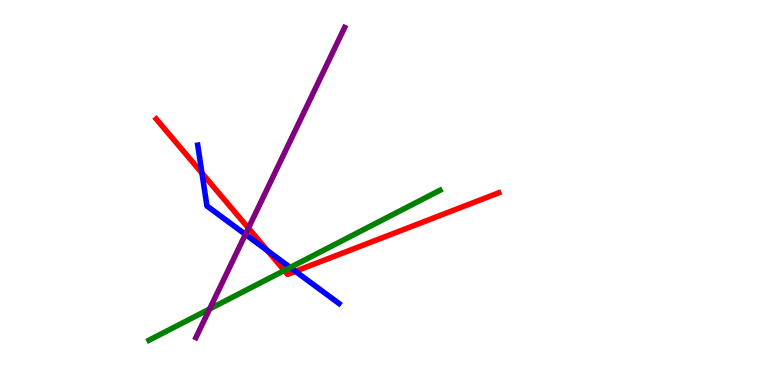[{'lines': ['blue', 'red'], 'intersections': [{'x': 2.61, 'y': 5.5}, {'x': 3.45, 'y': 3.49}, {'x': 3.81, 'y': 2.95}]}, {'lines': ['green', 'red'], 'intersections': [{'x': 3.67, 'y': 2.97}]}, {'lines': ['purple', 'red'], 'intersections': [{'x': 3.21, 'y': 4.08}]}, {'lines': ['blue', 'green'], 'intersections': [{'x': 3.74, 'y': 3.05}]}, {'lines': ['blue', 'purple'], 'intersections': [{'x': 3.17, 'y': 3.91}]}, {'lines': ['green', 'purple'], 'intersections': [{'x': 2.7, 'y': 1.97}]}]